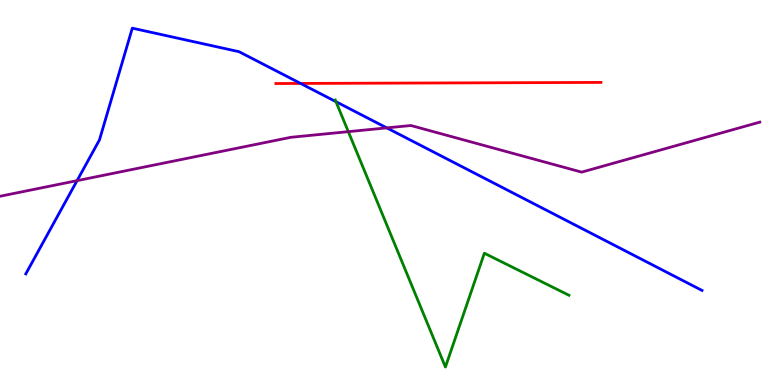[{'lines': ['blue', 'red'], 'intersections': [{'x': 3.88, 'y': 7.83}]}, {'lines': ['green', 'red'], 'intersections': []}, {'lines': ['purple', 'red'], 'intersections': []}, {'lines': ['blue', 'green'], 'intersections': [{'x': 4.33, 'y': 7.36}]}, {'lines': ['blue', 'purple'], 'intersections': [{'x': 0.994, 'y': 5.31}, {'x': 4.99, 'y': 6.68}]}, {'lines': ['green', 'purple'], 'intersections': [{'x': 4.49, 'y': 6.58}]}]